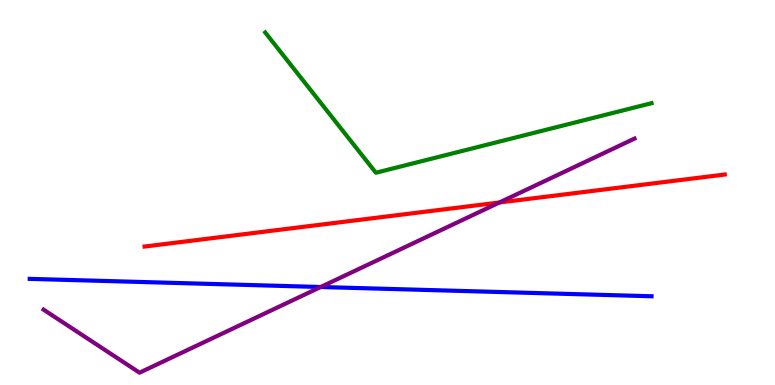[{'lines': ['blue', 'red'], 'intersections': []}, {'lines': ['green', 'red'], 'intersections': []}, {'lines': ['purple', 'red'], 'intersections': [{'x': 6.44, 'y': 4.74}]}, {'lines': ['blue', 'green'], 'intersections': []}, {'lines': ['blue', 'purple'], 'intersections': [{'x': 4.14, 'y': 2.55}]}, {'lines': ['green', 'purple'], 'intersections': []}]